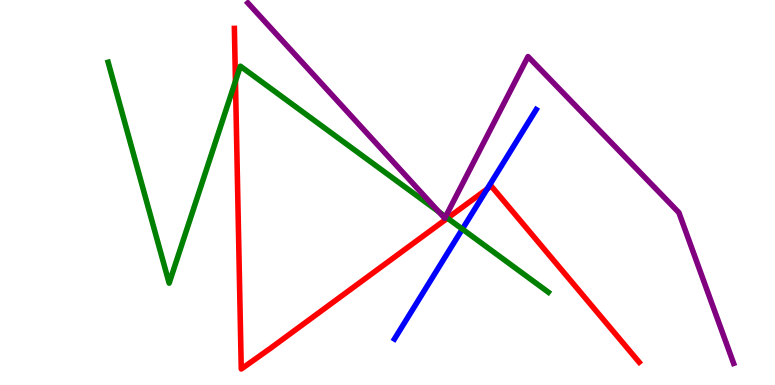[{'lines': ['blue', 'red'], 'intersections': [{'x': 6.29, 'y': 5.09}]}, {'lines': ['green', 'red'], 'intersections': [{'x': 3.04, 'y': 7.89}, {'x': 5.77, 'y': 4.33}]}, {'lines': ['purple', 'red'], 'intersections': []}, {'lines': ['blue', 'green'], 'intersections': [{'x': 5.97, 'y': 4.05}]}, {'lines': ['blue', 'purple'], 'intersections': []}, {'lines': ['green', 'purple'], 'intersections': [{'x': 5.66, 'y': 4.5}, {'x': 5.75, 'y': 4.37}]}]